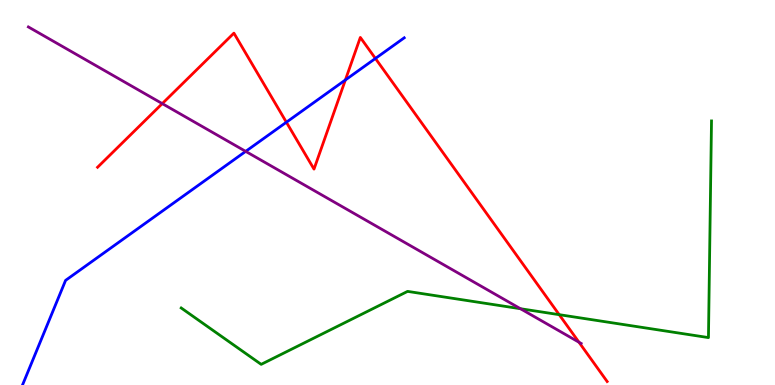[{'lines': ['blue', 'red'], 'intersections': [{'x': 3.7, 'y': 6.83}, {'x': 4.46, 'y': 7.92}, {'x': 4.84, 'y': 8.48}]}, {'lines': ['green', 'red'], 'intersections': [{'x': 7.22, 'y': 1.83}]}, {'lines': ['purple', 'red'], 'intersections': [{'x': 2.09, 'y': 7.31}, {'x': 7.47, 'y': 1.11}]}, {'lines': ['blue', 'green'], 'intersections': []}, {'lines': ['blue', 'purple'], 'intersections': [{'x': 3.17, 'y': 6.07}]}, {'lines': ['green', 'purple'], 'intersections': [{'x': 6.72, 'y': 1.98}]}]